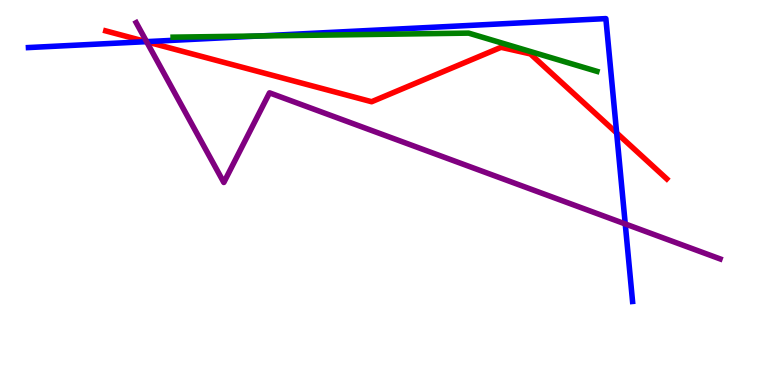[{'lines': ['blue', 'red'], 'intersections': [{'x': 1.89, 'y': 8.92}, {'x': 7.96, 'y': 6.55}]}, {'lines': ['green', 'red'], 'intersections': []}, {'lines': ['purple', 'red'], 'intersections': [{'x': 1.89, 'y': 8.91}]}, {'lines': ['blue', 'green'], 'intersections': [{'x': 3.35, 'y': 9.07}]}, {'lines': ['blue', 'purple'], 'intersections': [{'x': 1.89, 'y': 8.92}, {'x': 8.07, 'y': 4.18}]}, {'lines': ['green', 'purple'], 'intersections': []}]